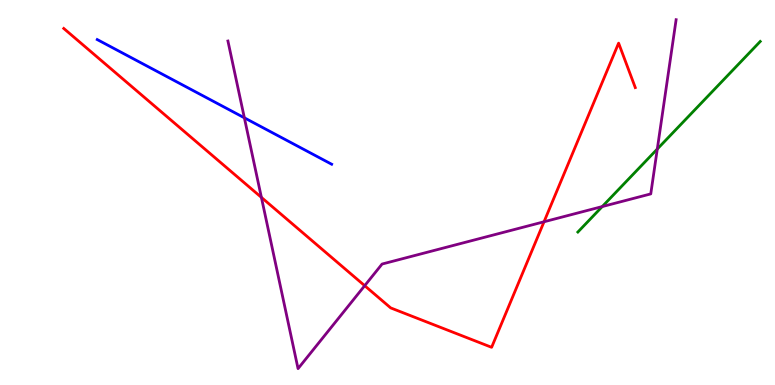[{'lines': ['blue', 'red'], 'intersections': []}, {'lines': ['green', 'red'], 'intersections': []}, {'lines': ['purple', 'red'], 'intersections': [{'x': 3.37, 'y': 4.87}, {'x': 4.71, 'y': 2.58}, {'x': 7.02, 'y': 4.24}]}, {'lines': ['blue', 'green'], 'intersections': []}, {'lines': ['blue', 'purple'], 'intersections': [{'x': 3.15, 'y': 6.94}]}, {'lines': ['green', 'purple'], 'intersections': [{'x': 7.77, 'y': 4.63}, {'x': 8.48, 'y': 6.13}]}]